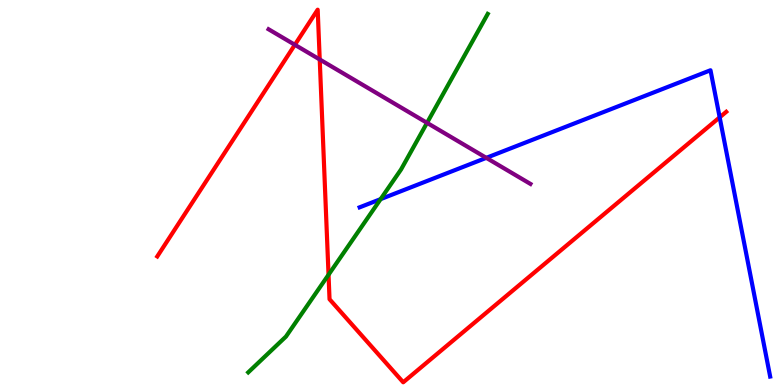[{'lines': ['blue', 'red'], 'intersections': [{'x': 9.29, 'y': 6.95}]}, {'lines': ['green', 'red'], 'intersections': [{'x': 4.24, 'y': 2.86}]}, {'lines': ['purple', 'red'], 'intersections': [{'x': 3.8, 'y': 8.84}, {'x': 4.13, 'y': 8.46}]}, {'lines': ['blue', 'green'], 'intersections': [{'x': 4.91, 'y': 4.83}]}, {'lines': ['blue', 'purple'], 'intersections': [{'x': 6.27, 'y': 5.9}]}, {'lines': ['green', 'purple'], 'intersections': [{'x': 5.51, 'y': 6.81}]}]